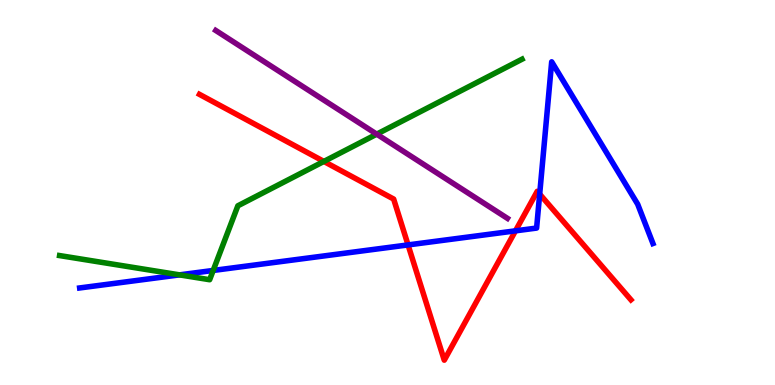[{'lines': ['blue', 'red'], 'intersections': [{'x': 5.27, 'y': 3.64}, {'x': 6.65, 'y': 4.0}, {'x': 6.96, 'y': 4.96}]}, {'lines': ['green', 'red'], 'intersections': [{'x': 4.18, 'y': 5.81}]}, {'lines': ['purple', 'red'], 'intersections': []}, {'lines': ['blue', 'green'], 'intersections': [{'x': 2.32, 'y': 2.86}, {'x': 2.75, 'y': 2.98}]}, {'lines': ['blue', 'purple'], 'intersections': []}, {'lines': ['green', 'purple'], 'intersections': [{'x': 4.86, 'y': 6.52}]}]